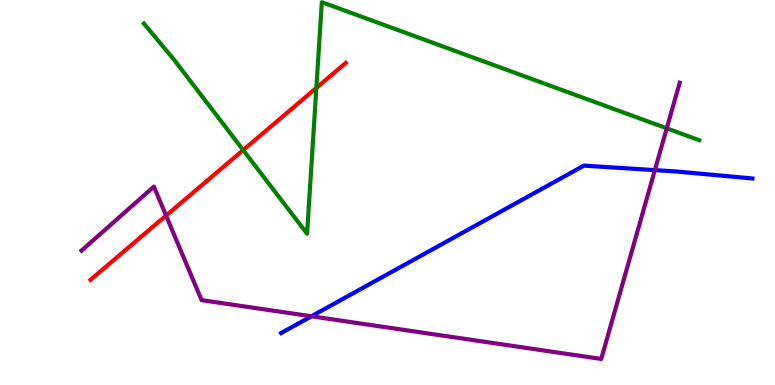[{'lines': ['blue', 'red'], 'intersections': []}, {'lines': ['green', 'red'], 'intersections': [{'x': 3.14, 'y': 6.1}, {'x': 4.08, 'y': 7.72}]}, {'lines': ['purple', 'red'], 'intersections': [{'x': 2.14, 'y': 4.4}]}, {'lines': ['blue', 'green'], 'intersections': []}, {'lines': ['blue', 'purple'], 'intersections': [{'x': 4.02, 'y': 1.78}, {'x': 8.45, 'y': 5.58}]}, {'lines': ['green', 'purple'], 'intersections': [{'x': 8.6, 'y': 6.67}]}]